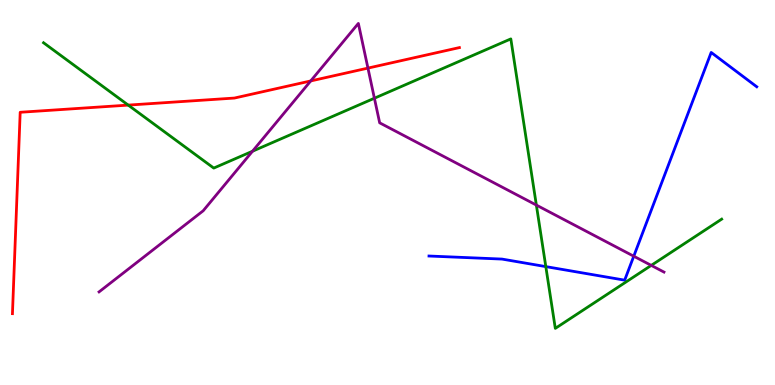[{'lines': ['blue', 'red'], 'intersections': []}, {'lines': ['green', 'red'], 'intersections': [{'x': 1.65, 'y': 7.27}]}, {'lines': ['purple', 'red'], 'intersections': [{'x': 4.01, 'y': 7.9}, {'x': 4.75, 'y': 8.23}]}, {'lines': ['blue', 'green'], 'intersections': [{'x': 7.04, 'y': 3.08}]}, {'lines': ['blue', 'purple'], 'intersections': [{'x': 8.18, 'y': 3.35}]}, {'lines': ['green', 'purple'], 'intersections': [{'x': 3.26, 'y': 6.07}, {'x': 4.83, 'y': 7.45}, {'x': 6.92, 'y': 4.67}, {'x': 8.4, 'y': 3.11}]}]